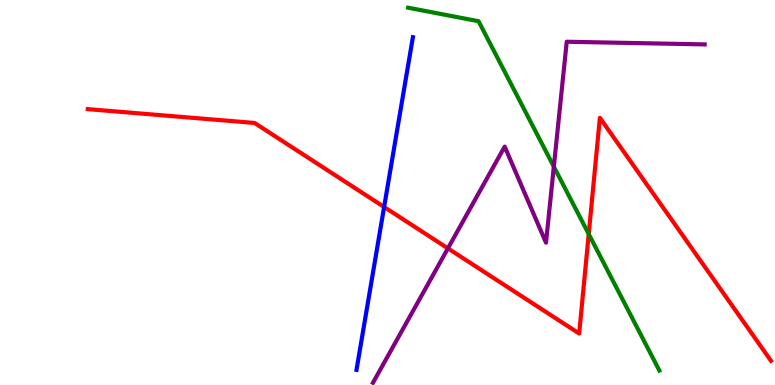[{'lines': ['blue', 'red'], 'intersections': [{'x': 4.96, 'y': 4.62}]}, {'lines': ['green', 'red'], 'intersections': [{'x': 7.6, 'y': 3.92}]}, {'lines': ['purple', 'red'], 'intersections': [{'x': 5.78, 'y': 3.55}]}, {'lines': ['blue', 'green'], 'intersections': []}, {'lines': ['blue', 'purple'], 'intersections': []}, {'lines': ['green', 'purple'], 'intersections': [{'x': 7.15, 'y': 5.67}]}]